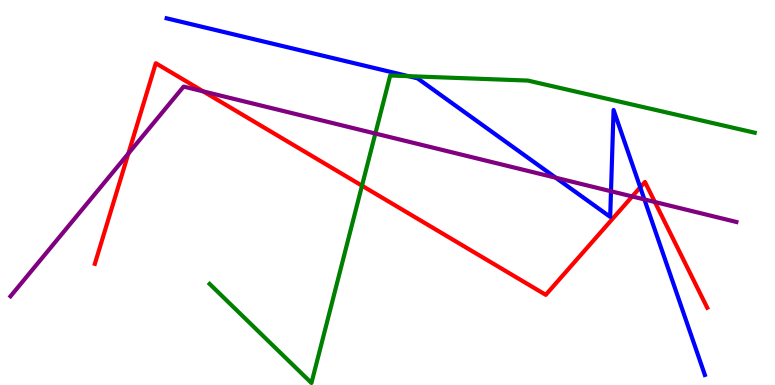[{'lines': ['blue', 'red'], 'intersections': [{'x': 8.26, 'y': 5.13}]}, {'lines': ['green', 'red'], 'intersections': [{'x': 4.67, 'y': 5.18}]}, {'lines': ['purple', 'red'], 'intersections': [{'x': 1.66, 'y': 6.01}, {'x': 2.62, 'y': 7.63}, {'x': 8.16, 'y': 4.9}, {'x': 8.45, 'y': 4.75}]}, {'lines': ['blue', 'green'], 'intersections': [{'x': 5.27, 'y': 8.02}]}, {'lines': ['blue', 'purple'], 'intersections': [{'x': 7.17, 'y': 5.38}, {'x': 7.88, 'y': 5.03}, {'x': 8.31, 'y': 4.82}]}, {'lines': ['green', 'purple'], 'intersections': [{'x': 4.84, 'y': 6.53}]}]